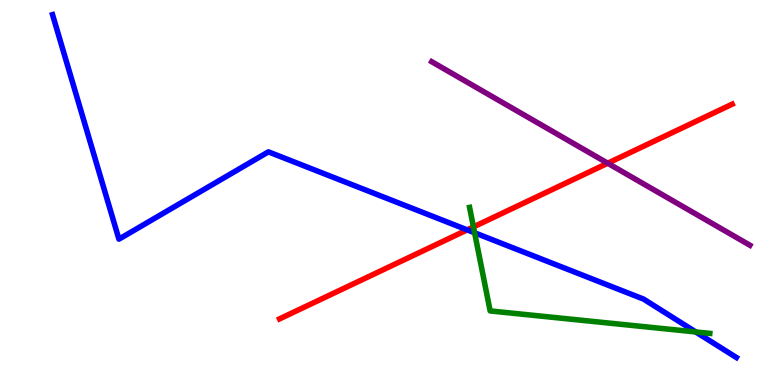[{'lines': ['blue', 'red'], 'intersections': [{'x': 6.03, 'y': 4.03}]}, {'lines': ['green', 'red'], 'intersections': [{'x': 6.11, 'y': 4.11}]}, {'lines': ['purple', 'red'], 'intersections': [{'x': 7.84, 'y': 5.76}]}, {'lines': ['blue', 'green'], 'intersections': [{'x': 6.12, 'y': 3.95}, {'x': 8.98, 'y': 1.38}]}, {'lines': ['blue', 'purple'], 'intersections': []}, {'lines': ['green', 'purple'], 'intersections': []}]